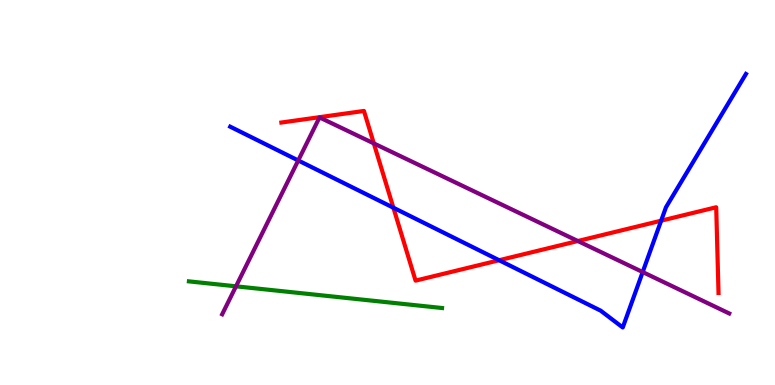[{'lines': ['blue', 'red'], 'intersections': [{'x': 5.08, 'y': 4.6}, {'x': 6.44, 'y': 3.24}, {'x': 8.53, 'y': 4.27}]}, {'lines': ['green', 'red'], 'intersections': []}, {'lines': ['purple', 'red'], 'intersections': [{'x': 4.82, 'y': 6.28}, {'x': 7.46, 'y': 3.74}]}, {'lines': ['blue', 'green'], 'intersections': []}, {'lines': ['blue', 'purple'], 'intersections': [{'x': 3.85, 'y': 5.83}, {'x': 8.29, 'y': 2.93}]}, {'lines': ['green', 'purple'], 'intersections': [{'x': 3.05, 'y': 2.56}]}]